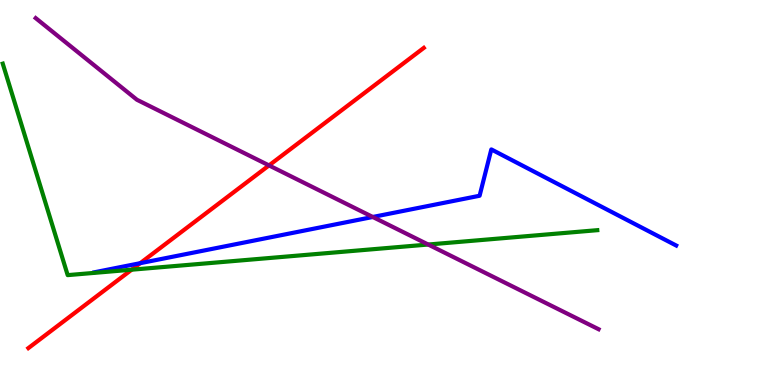[{'lines': ['blue', 'red'], 'intersections': [{'x': 1.81, 'y': 3.16}]}, {'lines': ['green', 'red'], 'intersections': [{'x': 1.7, 'y': 2.99}]}, {'lines': ['purple', 'red'], 'intersections': [{'x': 3.47, 'y': 5.7}]}, {'lines': ['blue', 'green'], 'intersections': []}, {'lines': ['blue', 'purple'], 'intersections': [{'x': 4.81, 'y': 4.36}]}, {'lines': ['green', 'purple'], 'intersections': [{'x': 5.53, 'y': 3.65}]}]